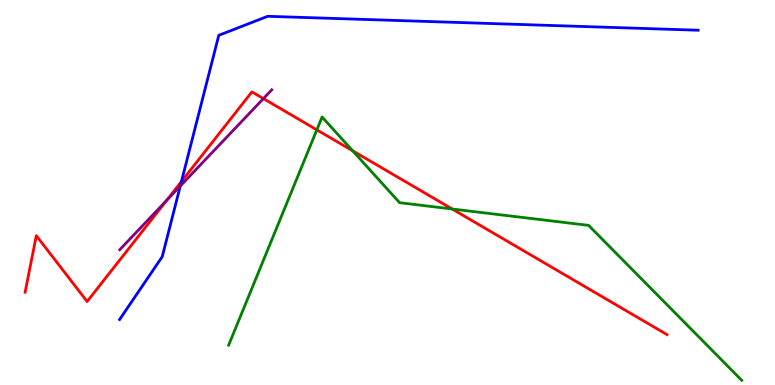[{'lines': ['blue', 'red'], 'intersections': [{'x': 2.34, 'y': 5.28}]}, {'lines': ['green', 'red'], 'intersections': [{'x': 4.09, 'y': 6.63}, {'x': 4.55, 'y': 6.08}, {'x': 5.84, 'y': 4.57}]}, {'lines': ['purple', 'red'], 'intersections': [{'x': 2.15, 'y': 4.79}, {'x': 3.4, 'y': 7.44}]}, {'lines': ['blue', 'green'], 'intersections': []}, {'lines': ['blue', 'purple'], 'intersections': [{'x': 2.33, 'y': 5.17}]}, {'lines': ['green', 'purple'], 'intersections': []}]